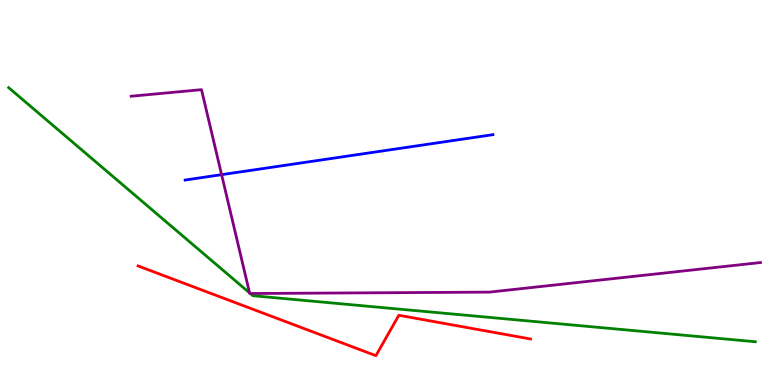[{'lines': ['blue', 'red'], 'intersections': []}, {'lines': ['green', 'red'], 'intersections': []}, {'lines': ['purple', 'red'], 'intersections': []}, {'lines': ['blue', 'green'], 'intersections': []}, {'lines': ['blue', 'purple'], 'intersections': [{'x': 2.86, 'y': 5.46}]}, {'lines': ['green', 'purple'], 'intersections': [{'x': 3.22, 'y': 2.39}, {'x': 3.23, 'y': 2.38}]}]